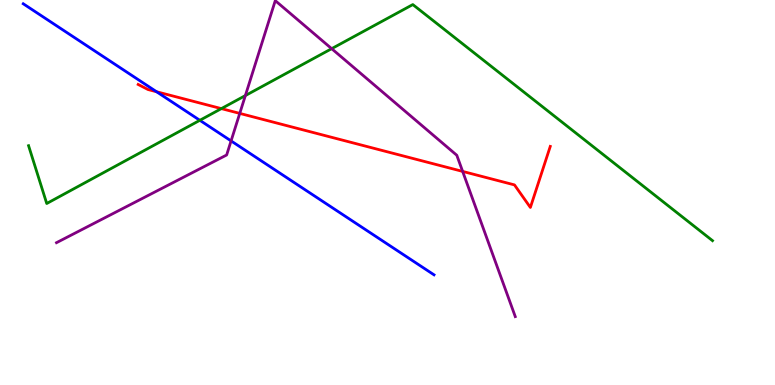[{'lines': ['blue', 'red'], 'intersections': [{'x': 2.02, 'y': 7.62}]}, {'lines': ['green', 'red'], 'intersections': [{'x': 2.86, 'y': 7.18}]}, {'lines': ['purple', 'red'], 'intersections': [{'x': 3.09, 'y': 7.05}, {'x': 5.97, 'y': 5.55}]}, {'lines': ['blue', 'green'], 'intersections': [{'x': 2.58, 'y': 6.88}]}, {'lines': ['blue', 'purple'], 'intersections': [{'x': 2.98, 'y': 6.34}]}, {'lines': ['green', 'purple'], 'intersections': [{'x': 3.17, 'y': 7.52}, {'x': 4.28, 'y': 8.74}]}]